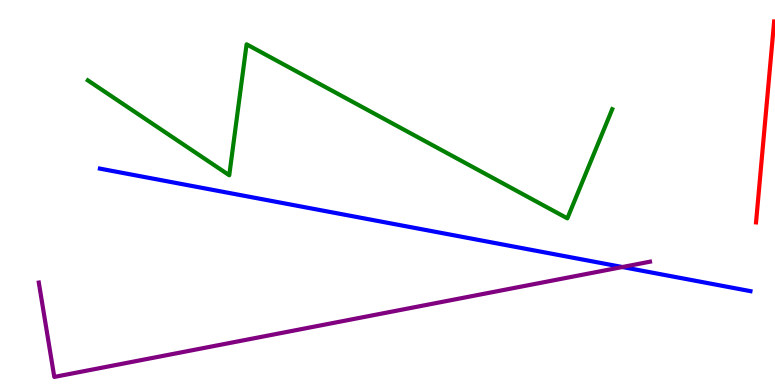[{'lines': ['blue', 'red'], 'intersections': []}, {'lines': ['green', 'red'], 'intersections': []}, {'lines': ['purple', 'red'], 'intersections': []}, {'lines': ['blue', 'green'], 'intersections': []}, {'lines': ['blue', 'purple'], 'intersections': [{'x': 8.03, 'y': 3.06}]}, {'lines': ['green', 'purple'], 'intersections': []}]